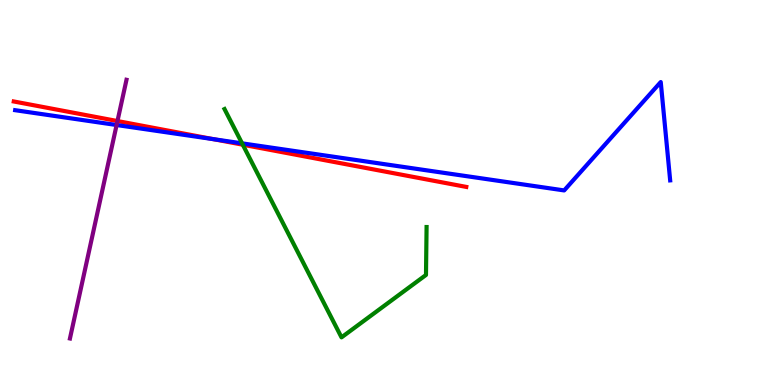[{'lines': ['blue', 'red'], 'intersections': [{'x': 2.75, 'y': 6.39}]}, {'lines': ['green', 'red'], 'intersections': [{'x': 3.13, 'y': 6.24}]}, {'lines': ['purple', 'red'], 'intersections': [{'x': 1.52, 'y': 6.86}]}, {'lines': ['blue', 'green'], 'intersections': [{'x': 3.12, 'y': 6.28}]}, {'lines': ['blue', 'purple'], 'intersections': [{'x': 1.5, 'y': 6.75}]}, {'lines': ['green', 'purple'], 'intersections': []}]